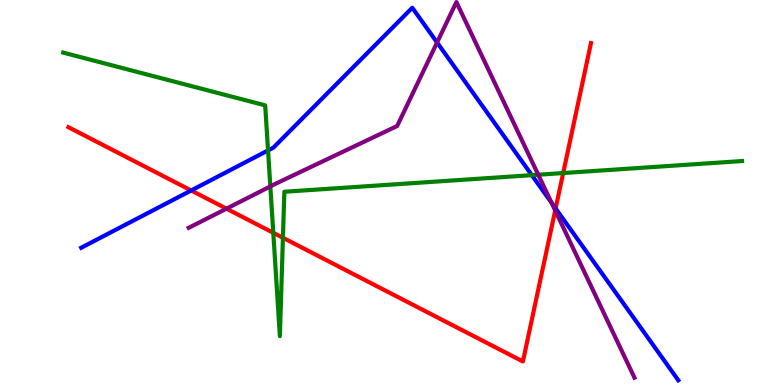[{'lines': ['blue', 'red'], 'intersections': [{'x': 2.47, 'y': 5.05}, {'x': 7.17, 'y': 4.58}]}, {'lines': ['green', 'red'], 'intersections': [{'x': 3.53, 'y': 3.95}, {'x': 3.65, 'y': 3.82}, {'x': 7.27, 'y': 5.51}]}, {'lines': ['purple', 'red'], 'intersections': [{'x': 2.92, 'y': 4.58}, {'x': 7.16, 'y': 4.53}]}, {'lines': ['blue', 'green'], 'intersections': [{'x': 3.46, 'y': 6.09}, {'x': 6.86, 'y': 5.45}]}, {'lines': ['blue', 'purple'], 'intersections': [{'x': 5.64, 'y': 8.9}, {'x': 7.12, 'y': 4.73}]}, {'lines': ['green', 'purple'], 'intersections': [{'x': 3.49, 'y': 5.16}, {'x': 6.95, 'y': 5.46}]}]